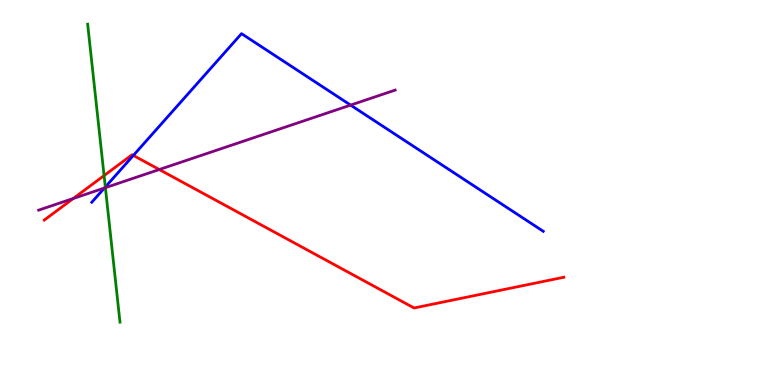[{'lines': ['blue', 'red'], 'intersections': [{'x': 1.72, 'y': 5.96}]}, {'lines': ['green', 'red'], 'intersections': [{'x': 1.34, 'y': 5.44}]}, {'lines': ['purple', 'red'], 'intersections': [{'x': 0.946, 'y': 4.84}, {'x': 2.06, 'y': 5.6}]}, {'lines': ['blue', 'green'], 'intersections': [{'x': 1.36, 'y': 5.14}]}, {'lines': ['blue', 'purple'], 'intersections': [{'x': 1.35, 'y': 5.12}, {'x': 4.52, 'y': 7.27}]}, {'lines': ['green', 'purple'], 'intersections': [{'x': 1.36, 'y': 5.13}]}]